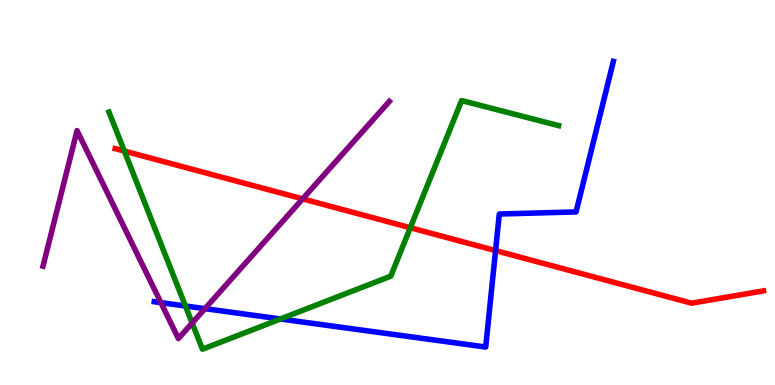[{'lines': ['blue', 'red'], 'intersections': [{'x': 6.39, 'y': 3.49}]}, {'lines': ['green', 'red'], 'intersections': [{'x': 1.6, 'y': 6.08}, {'x': 5.29, 'y': 4.08}]}, {'lines': ['purple', 'red'], 'intersections': [{'x': 3.91, 'y': 4.83}]}, {'lines': ['blue', 'green'], 'intersections': [{'x': 2.39, 'y': 2.05}, {'x': 3.62, 'y': 1.71}]}, {'lines': ['blue', 'purple'], 'intersections': [{'x': 2.08, 'y': 2.14}, {'x': 2.64, 'y': 1.98}]}, {'lines': ['green', 'purple'], 'intersections': [{'x': 2.48, 'y': 1.61}]}]